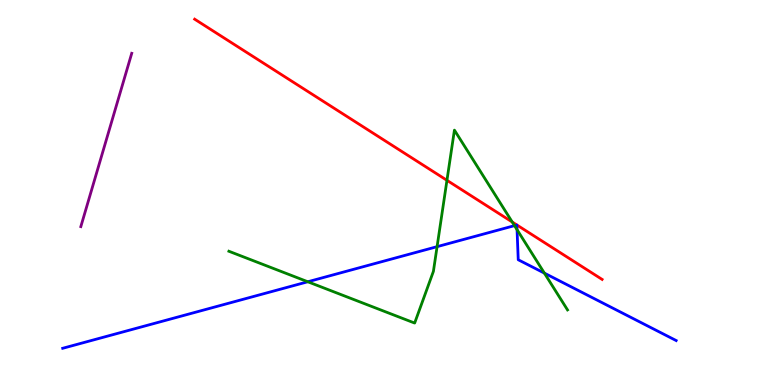[{'lines': ['blue', 'red'], 'intersections': []}, {'lines': ['green', 'red'], 'intersections': [{'x': 5.77, 'y': 5.32}, {'x': 6.61, 'y': 4.23}]}, {'lines': ['purple', 'red'], 'intersections': []}, {'lines': ['blue', 'green'], 'intersections': [{'x': 3.97, 'y': 2.68}, {'x': 5.64, 'y': 3.59}, {'x': 6.64, 'y': 4.14}, {'x': 6.67, 'y': 4.03}, {'x': 7.02, 'y': 2.91}]}, {'lines': ['blue', 'purple'], 'intersections': []}, {'lines': ['green', 'purple'], 'intersections': []}]